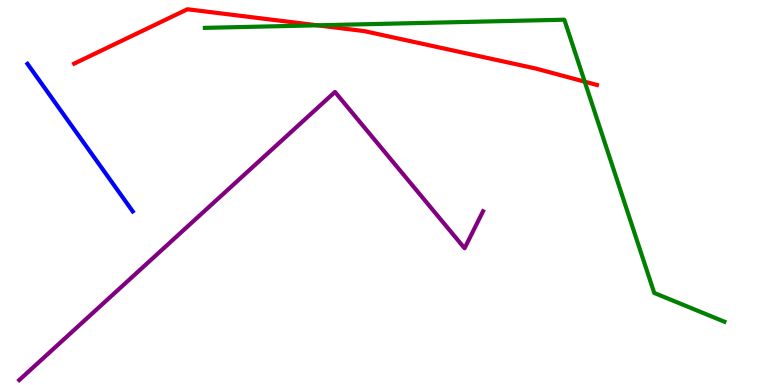[{'lines': ['blue', 'red'], 'intersections': []}, {'lines': ['green', 'red'], 'intersections': [{'x': 4.09, 'y': 9.34}, {'x': 7.54, 'y': 7.88}]}, {'lines': ['purple', 'red'], 'intersections': []}, {'lines': ['blue', 'green'], 'intersections': []}, {'lines': ['blue', 'purple'], 'intersections': []}, {'lines': ['green', 'purple'], 'intersections': []}]